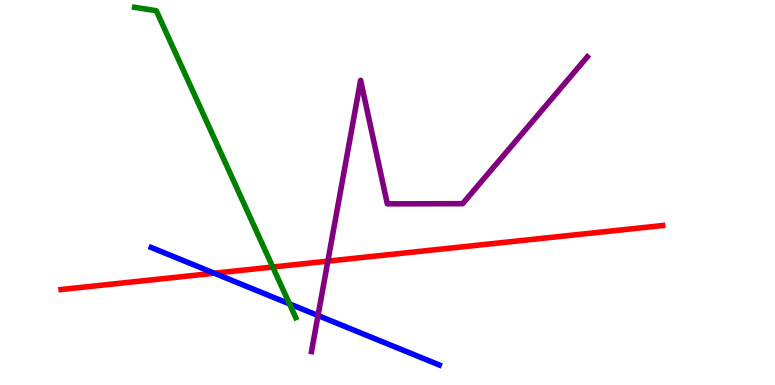[{'lines': ['blue', 'red'], 'intersections': [{'x': 2.77, 'y': 2.9}]}, {'lines': ['green', 'red'], 'intersections': [{'x': 3.52, 'y': 3.06}]}, {'lines': ['purple', 'red'], 'intersections': [{'x': 4.23, 'y': 3.22}]}, {'lines': ['blue', 'green'], 'intersections': [{'x': 3.74, 'y': 2.11}]}, {'lines': ['blue', 'purple'], 'intersections': [{'x': 4.1, 'y': 1.8}]}, {'lines': ['green', 'purple'], 'intersections': []}]